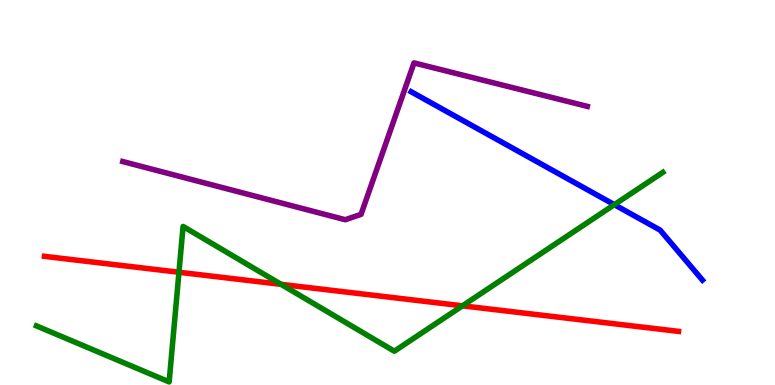[{'lines': ['blue', 'red'], 'intersections': []}, {'lines': ['green', 'red'], 'intersections': [{'x': 2.31, 'y': 2.93}, {'x': 3.63, 'y': 2.61}, {'x': 5.97, 'y': 2.06}]}, {'lines': ['purple', 'red'], 'intersections': []}, {'lines': ['blue', 'green'], 'intersections': [{'x': 7.93, 'y': 4.68}]}, {'lines': ['blue', 'purple'], 'intersections': []}, {'lines': ['green', 'purple'], 'intersections': []}]